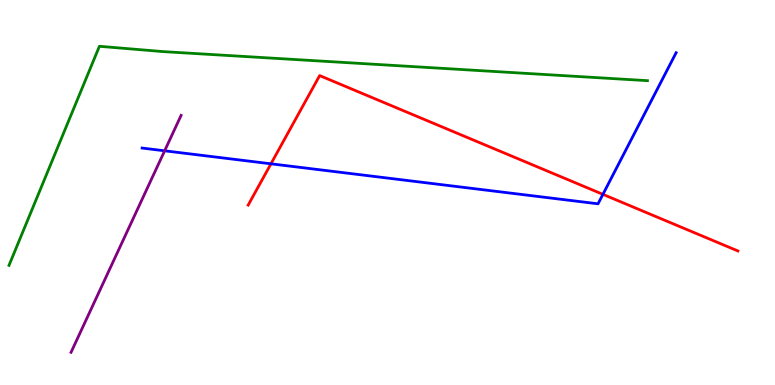[{'lines': ['blue', 'red'], 'intersections': [{'x': 3.5, 'y': 5.75}, {'x': 7.78, 'y': 4.95}]}, {'lines': ['green', 'red'], 'intersections': []}, {'lines': ['purple', 'red'], 'intersections': []}, {'lines': ['blue', 'green'], 'intersections': []}, {'lines': ['blue', 'purple'], 'intersections': [{'x': 2.12, 'y': 6.08}]}, {'lines': ['green', 'purple'], 'intersections': []}]